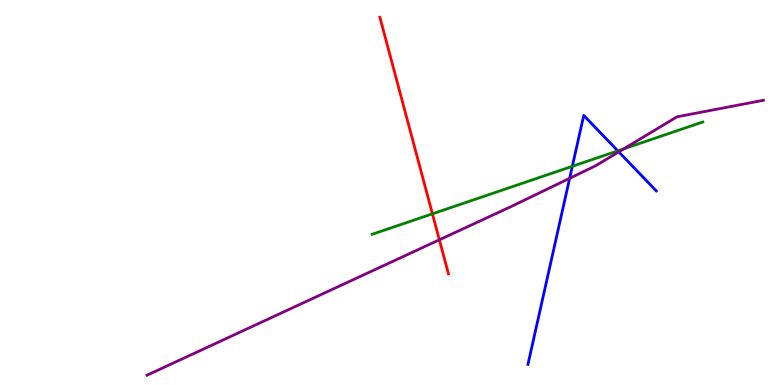[{'lines': ['blue', 'red'], 'intersections': []}, {'lines': ['green', 'red'], 'intersections': [{'x': 5.58, 'y': 4.45}]}, {'lines': ['purple', 'red'], 'intersections': [{'x': 5.67, 'y': 3.77}]}, {'lines': ['blue', 'green'], 'intersections': [{'x': 7.38, 'y': 5.68}, {'x': 7.97, 'y': 6.08}]}, {'lines': ['blue', 'purple'], 'intersections': [{'x': 7.35, 'y': 5.37}, {'x': 7.98, 'y': 6.06}]}, {'lines': ['green', 'purple'], 'intersections': [{'x': 8.05, 'y': 6.13}]}]